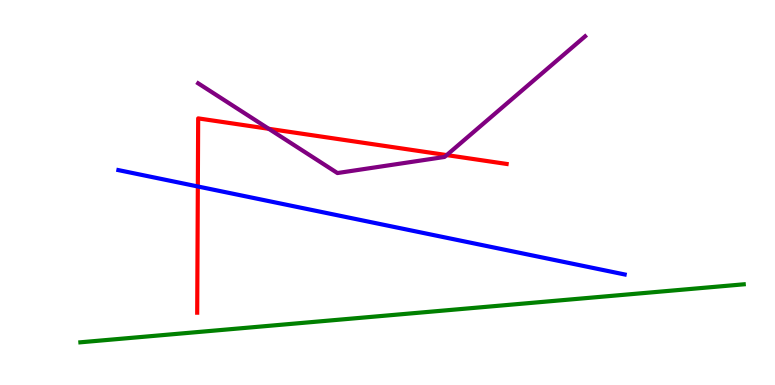[{'lines': ['blue', 'red'], 'intersections': [{'x': 2.55, 'y': 5.16}]}, {'lines': ['green', 'red'], 'intersections': []}, {'lines': ['purple', 'red'], 'intersections': [{'x': 3.47, 'y': 6.65}, {'x': 5.76, 'y': 5.97}]}, {'lines': ['blue', 'green'], 'intersections': []}, {'lines': ['blue', 'purple'], 'intersections': []}, {'lines': ['green', 'purple'], 'intersections': []}]